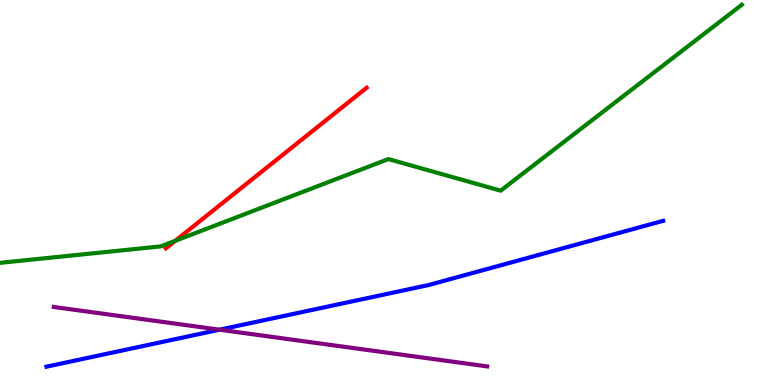[{'lines': ['blue', 'red'], 'intersections': []}, {'lines': ['green', 'red'], 'intersections': [{'x': 2.26, 'y': 3.75}]}, {'lines': ['purple', 'red'], 'intersections': []}, {'lines': ['blue', 'green'], 'intersections': []}, {'lines': ['blue', 'purple'], 'intersections': [{'x': 2.83, 'y': 1.44}]}, {'lines': ['green', 'purple'], 'intersections': []}]